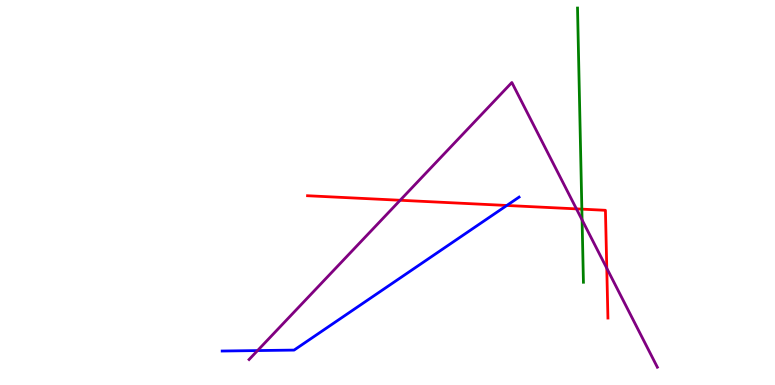[{'lines': ['blue', 'red'], 'intersections': [{'x': 6.54, 'y': 4.66}]}, {'lines': ['green', 'red'], 'intersections': [{'x': 7.51, 'y': 4.57}]}, {'lines': ['purple', 'red'], 'intersections': [{'x': 5.16, 'y': 4.8}, {'x': 7.44, 'y': 4.57}, {'x': 7.83, 'y': 3.03}]}, {'lines': ['blue', 'green'], 'intersections': []}, {'lines': ['blue', 'purple'], 'intersections': [{'x': 3.32, 'y': 0.894}]}, {'lines': ['green', 'purple'], 'intersections': [{'x': 7.51, 'y': 4.29}]}]